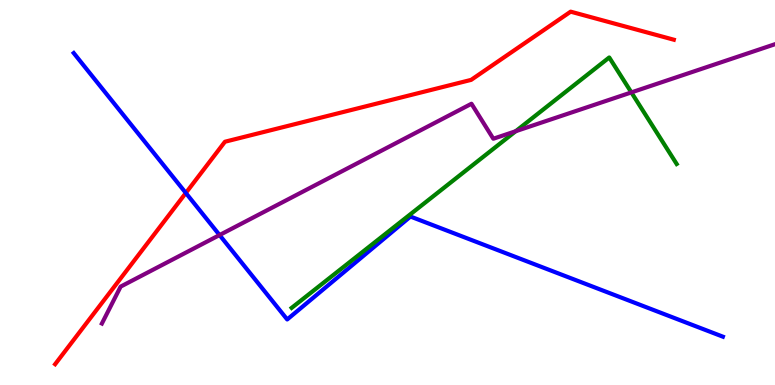[{'lines': ['blue', 'red'], 'intersections': [{'x': 2.4, 'y': 4.99}]}, {'lines': ['green', 'red'], 'intersections': []}, {'lines': ['purple', 'red'], 'intersections': []}, {'lines': ['blue', 'green'], 'intersections': []}, {'lines': ['blue', 'purple'], 'intersections': [{'x': 2.83, 'y': 3.89}]}, {'lines': ['green', 'purple'], 'intersections': [{'x': 6.65, 'y': 6.59}, {'x': 8.15, 'y': 7.6}]}]